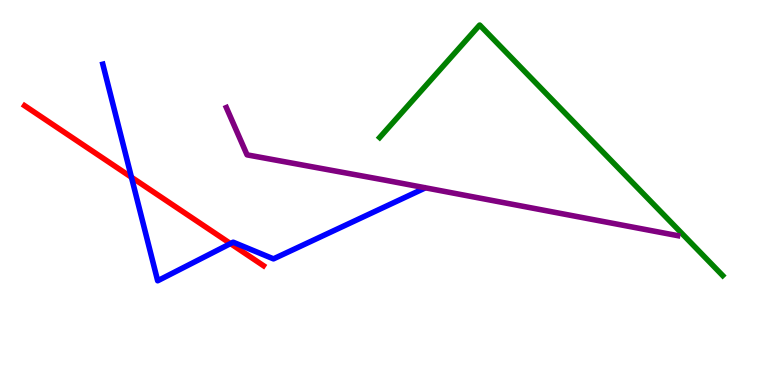[{'lines': ['blue', 'red'], 'intersections': [{'x': 1.7, 'y': 5.4}, {'x': 2.97, 'y': 3.67}]}, {'lines': ['green', 'red'], 'intersections': []}, {'lines': ['purple', 'red'], 'intersections': []}, {'lines': ['blue', 'green'], 'intersections': []}, {'lines': ['blue', 'purple'], 'intersections': []}, {'lines': ['green', 'purple'], 'intersections': []}]